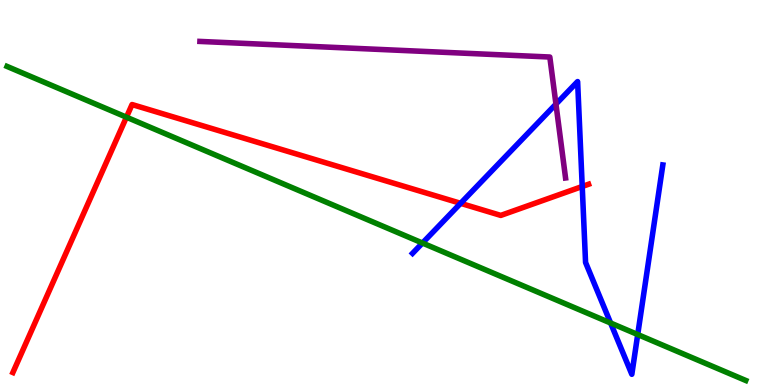[{'lines': ['blue', 'red'], 'intersections': [{'x': 5.94, 'y': 4.72}, {'x': 7.51, 'y': 5.16}]}, {'lines': ['green', 'red'], 'intersections': [{'x': 1.63, 'y': 6.96}]}, {'lines': ['purple', 'red'], 'intersections': []}, {'lines': ['blue', 'green'], 'intersections': [{'x': 5.45, 'y': 3.69}, {'x': 7.88, 'y': 1.61}, {'x': 8.23, 'y': 1.31}]}, {'lines': ['blue', 'purple'], 'intersections': [{'x': 7.17, 'y': 7.3}]}, {'lines': ['green', 'purple'], 'intersections': []}]